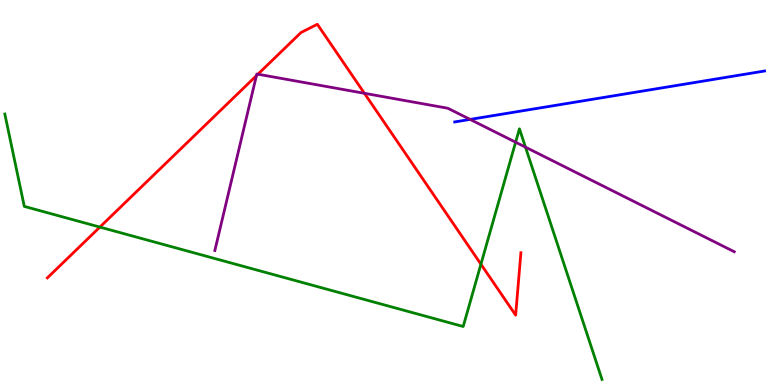[{'lines': ['blue', 'red'], 'intersections': []}, {'lines': ['green', 'red'], 'intersections': [{'x': 1.29, 'y': 4.1}, {'x': 6.21, 'y': 3.14}]}, {'lines': ['purple', 'red'], 'intersections': [{'x': 3.31, 'y': 8.03}, {'x': 3.33, 'y': 8.07}, {'x': 4.7, 'y': 7.58}]}, {'lines': ['blue', 'green'], 'intersections': []}, {'lines': ['blue', 'purple'], 'intersections': [{'x': 6.07, 'y': 6.9}]}, {'lines': ['green', 'purple'], 'intersections': [{'x': 6.65, 'y': 6.31}, {'x': 6.78, 'y': 6.18}]}]